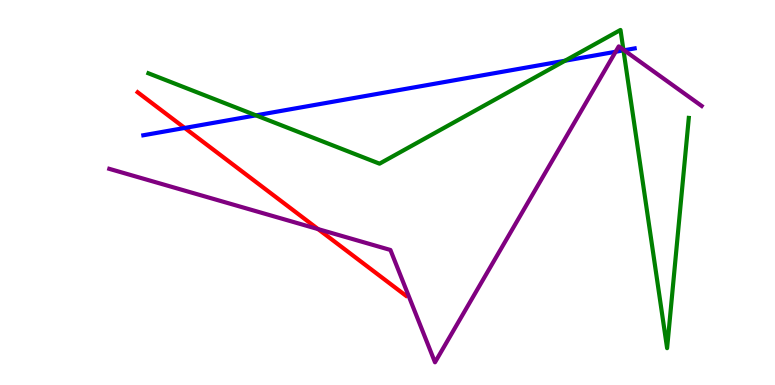[{'lines': ['blue', 'red'], 'intersections': [{'x': 2.38, 'y': 6.68}]}, {'lines': ['green', 'red'], 'intersections': []}, {'lines': ['purple', 'red'], 'intersections': [{'x': 4.1, 'y': 4.05}]}, {'lines': ['blue', 'green'], 'intersections': [{'x': 3.3, 'y': 7.0}, {'x': 7.29, 'y': 8.42}, {'x': 8.05, 'y': 8.69}]}, {'lines': ['blue', 'purple'], 'intersections': [{'x': 7.94, 'y': 8.66}, {'x': 8.05, 'y': 8.69}]}, {'lines': ['green', 'purple'], 'intersections': [{'x': 8.04, 'y': 8.71}]}]